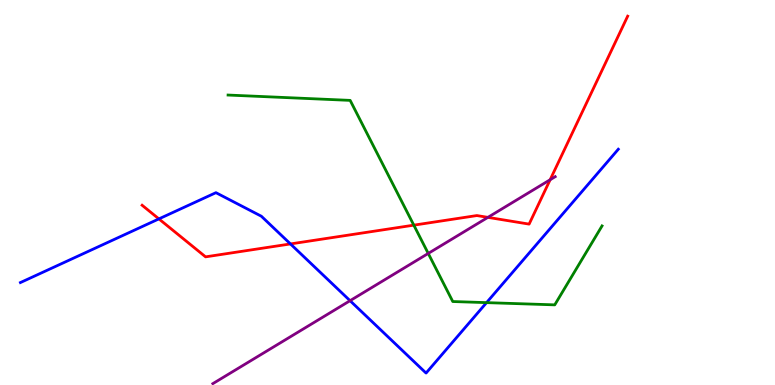[{'lines': ['blue', 'red'], 'intersections': [{'x': 2.05, 'y': 4.31}, {'x': 3.75, 'y': 3.66}]}, {'lines': ['green', 'red'], 'intersections': [{'x': 5.34, 'y': 4.15}]}, {'lines': ['purple', 'red'], 'intersections': [{'x': 6.3, 'y': 4.35}, {'x': 7.1, 'y': 5.33}]}, {'lines': ['blue', 'green'], 'intersections': [{'x': 6.28, 'y': 2.14}]}, {'lines': ['blue', 'purple'], 'intersections': [{'x': 4.52, 'y': 2.19}]}, {'lines': ['green', 'purple'], 'intersections': [{'x': 5.53, 'y': 3.42}]}]